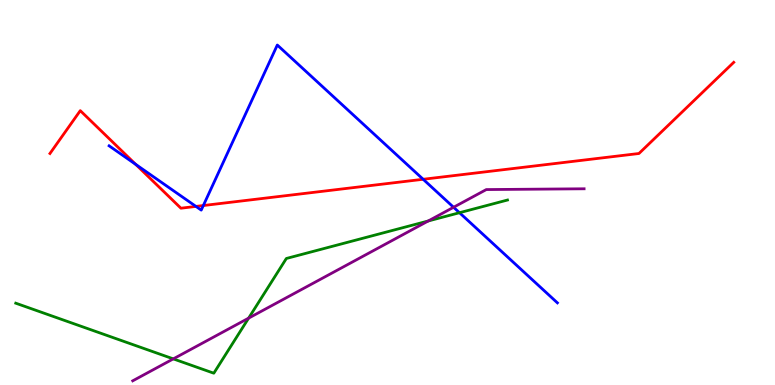[{'lines': ['blue', 'red'], 'intersections': [{'x': 1.75, 'y': 5.73}, {'x': 2.53, 'y': 4.64}, {'x': 2.62, 'y': 4.66}, {'x': 5.46, 'y': 5.34}]}, {'lines': ['green', 'red'], 'intersections': []}, {'lines': ['purple', 'red'], 'intersections': []}, {'lines': ['blue', 'green'], 'intersections': [{'x': 5.93, 'y': 4.47}]}, {'lines': ['blue', 'purple'], 'intersections': [{'x': 5.85, 'y': 4.62}]}, {'lines': ['green', 'purple'], 'intersections': [{'x': 2.24, 'y': 0.678}, {'x': 3.21, 'y': 1.74}, {'x': 5.53, 'y': 4.26}]}]